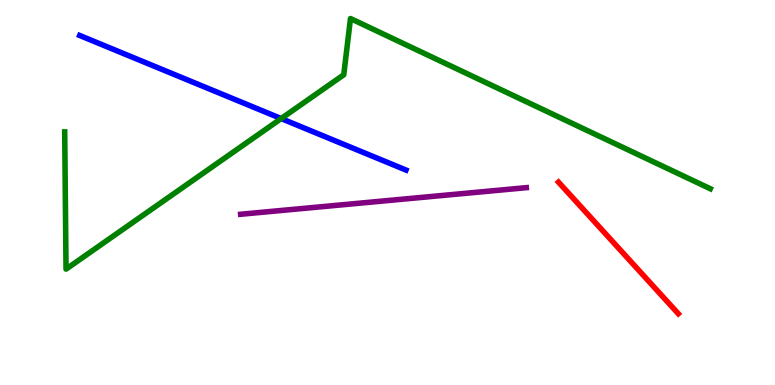[{'lines': ['blue', 'red'], 'intersections': []}, {'lines': ['green', 'red'], 'intersections': []}, {'lines': ['purple', 'red'], 'intersections': []}, {'lines': ['blue', 'green'], 'intersections': [{'x': 3.63, 'y': 6.92}]}, {'lines': ['blue', 'purple'], 'intersections': []}, {'lines': ['green', 'purple'], 'intersections': []}]